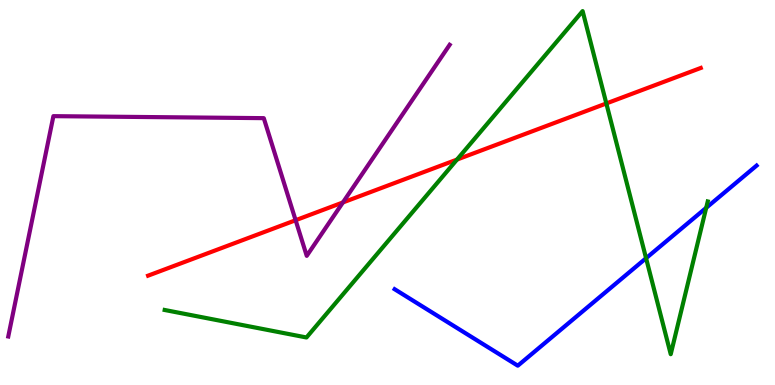[{'lines': ['blue', 'red'], 'intersections': []}, {'lines': ['green', 'red'], 'intersections': [{'x': 5.9, 'y': 5.86}, {'x': 7.82, 'y': 7.31}]}, {'lines': ['purple', 'red'], 'intersections': [{'x': 3.81, 'y': 4.28}, {'x': 4.42, 'y': 4.74}]}, {'lines': ['blue', 'green'], 'intersections': [{'x': 8.34, 'y': 3.29}, {'x': 9.11, 'y': 4.6}]}, {'lines': ['blue', 'purple'], 'intersections': []}, {'lines': ['green', 'purple'], 'intersections': []}]